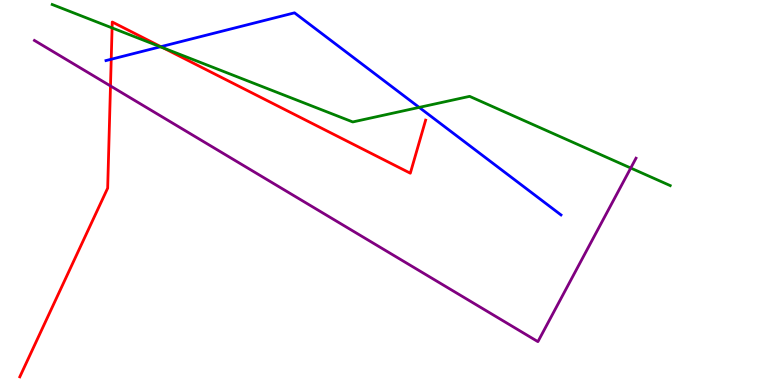[{'lines': ['blue', 'red'], 'intersections': [{'x': 1.44, 'y': 8.46}, {'x': 2.08, 'y': 8.79}]}, {'lines': ['green', 'red'], 'intersections': [{'x': 1.45, 'y': 9.28}, {'x': 2.11, 'y': 8.75}]}, {'lines': ['purple', 'red'], 'intersections': [{'x': 1.43, 'y': 7.77}]}, {'lines': ['blue', 'green'], 'intersections': [{'x': 2.07, 'y': 8.78}, {'x': 5.41, 'y': 7.21}]}, {'lines': ['blue', 'purple'], 'intersections': []}, {'lines': ['green', 'purple'], 'intersections': [{'x': 8.14, 'y': 5.64}]}]